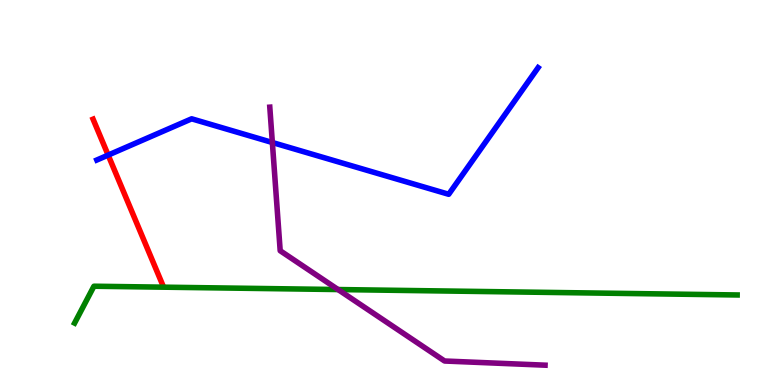[{'lines': ['blue', 'red'], 'intersections': [{'x': 1.4, 'y': 5.97}]}, {'lines': ['green', 'red'], 'intersections': []}, {'lines': ['purple', 'red'], 'intersections': []}, {'lines': ['blue', 'green'], 'intersections': []}, {'lines': ['blue', 'purple'], 'intersections': [{'x': 3.51, 'y': 6.3}]}, {'lines': ['green', 'purple'], 'intersections': [{'x': 4.36, 'y': 2.48}]}]